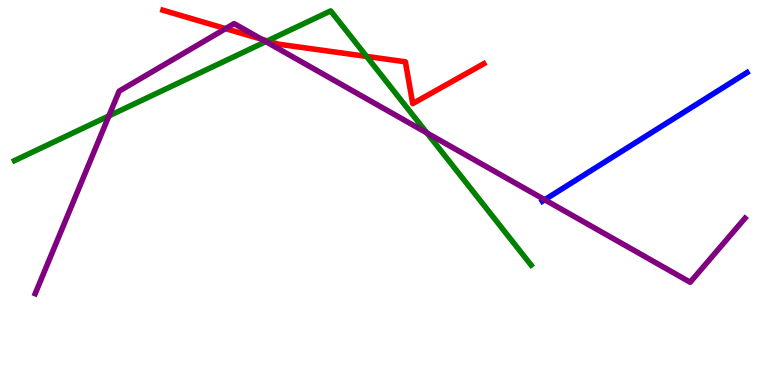[{'lines': ['blue', 'red'], 'intersections': []}, {'lines': ['green', 'red'], 'intersections': [{'x': 3.45, 'y': 8.94}, {'x': 4.73, 'y': 8.53}]}, {'lines': ['purple', 'red'], 'intersections': [{'x': 2.91, 'y': 9.26}, {'x': 3.38, 'y': 8.98}]}, {'lines': ['blue', 'green'], 'intersections': []}, {'lines': ['blue', 'purple'], 'intersections': [{'x': 7.03, 'y': 4.81}]}, {'lines': ['green', 'purple'], 'intersections': [{'x': 1.41, 'y': 6.99}, {'x': 3.43, 'y': 8.92}, {'x': 5.51, 'y': 6.55}]}]